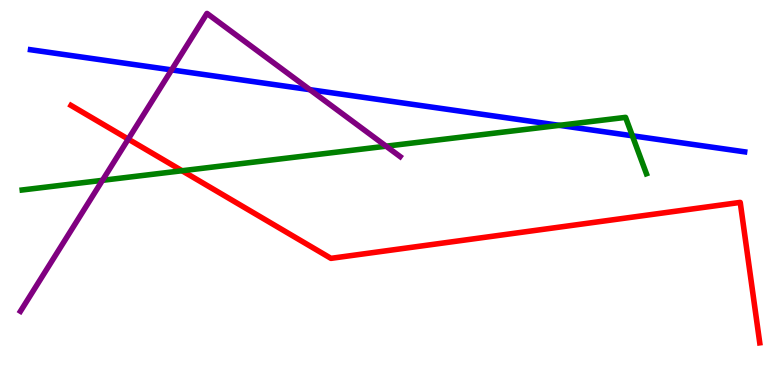[{'lines': ['blue', 'red'], 'intersections': []}, {'lines': ['green', 'red'], 'intersections': [{'x': 2.35, 'y': 5.56}]}, {'lines': ['purple', 'red'], 'intersections': [{'x': 1.65, 'y': 6.39}]}, {'lines': ['blue', 'green'], 'intersections': [{'x': 7.22, 'y': 6.74}, {'x': 8.16, 'y': 6.47}]}, {'lines': ['blue', 'purple'], 'intersections': [{'x': 2.21, 'y': 8.18}, {'x': 4.0, 'y': 7.67}]}, {'lines': ['green', 'purple'], 'intersections': [{'x': 1.32, 'y': 5.32}, {'x': 4.98, 'y': 6.2}]}]